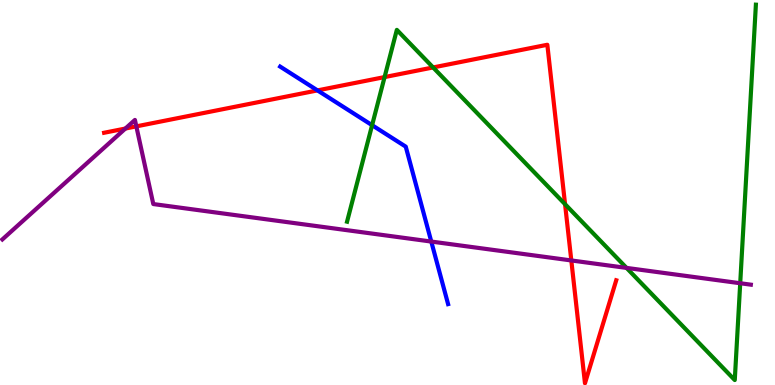[{'lines': ['blue', 'red'], 'intersections': [{'x': 4.1, 'y': 7.65}]}, {'lines': ['green', 'red'], 'intersections': [{'x': 4.96, 'y': 8.0}, {'x': 5.59, 'y': 8.25}, {'x': 7.29, 'y': 4.7}]}, {'lines': ['purple', 'red'], 'intersections': [{'x': 1.62, 'y': 6.66}, {'x': 1.76, 'y': 6.72}, {'x': 7.37, 'y': 3.24}]}, {'lines': ['blue', 'green'], 'intersections': [{'x': 4.8, 'y': 6.75}]}, {'lines': ['blue', 'purple'], 'intersections': [{'x': 5.56, 'y': 3.73}]}, {'lines': ['green', 'purple'], 'intersections': [{'x': 8.08, 'y': 3.04}, {'x': 9.55, 'y': 2.64}]}]